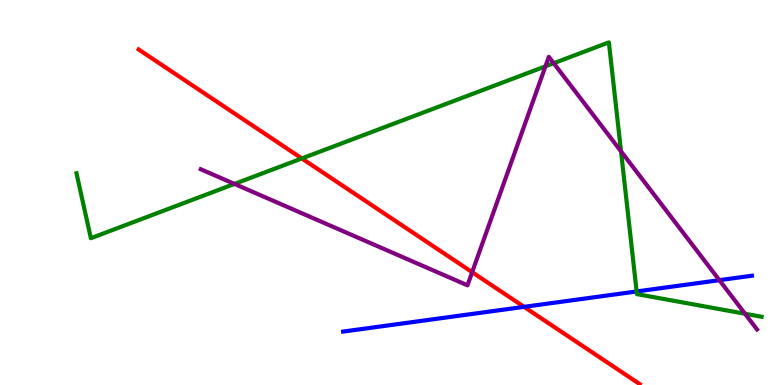[{'lines': ['blue', 'red'], 'intersections': [{'x': 6.76, 'y': 2.03}]}, {'lines': ['green', 'red'], 'intersections': [{'x': 3.89, 'y': 5.88}]}, {'lines': ['purple', 'red'], 'intersections': [{'x': 6.09, 'y': 2.93}]}, {'lines': ['blue', 'green'], 'intersections': [{'x': 8.21, 'y': 2.43}]}, {'lines': ['blue', 'purple'], 'intersections': [{'x': 9.28, 'y': 2.72}]}, {'lines': ['green', 'purple'], 'intersections': [{'x': 3.03, 'y': 5.22}, {'x': 7.04, 'y': 8.28}, {'x': 7.14, 'y': 8.36}, {'x': 8.01, 'y': 6.07}, {'x': 9.61, 'y': 1.85}]}]